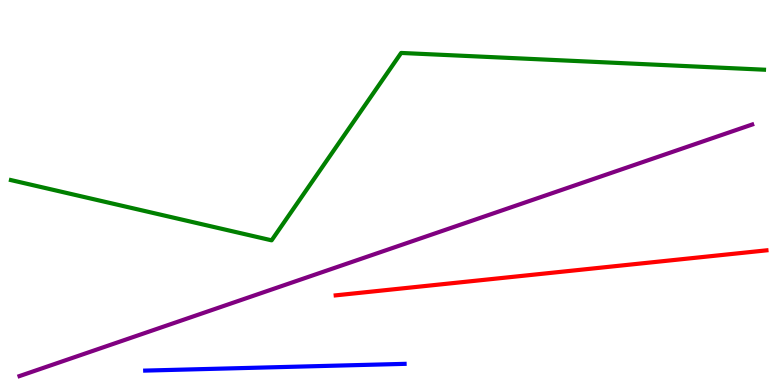[{'lines': ['blue', 'red'], 'intersections': []}, {'lines': ['green', 'red'], 'intersections': []}, {'lines': ['purple', 'red'], 'intersections': []}, {'lines': ['blue', 'green'], 'intersections': []}, {'lines': ['blue', 'purple'], 'intersections': []}, {'lines': ['green', 'purple'], 'intersections': []}]